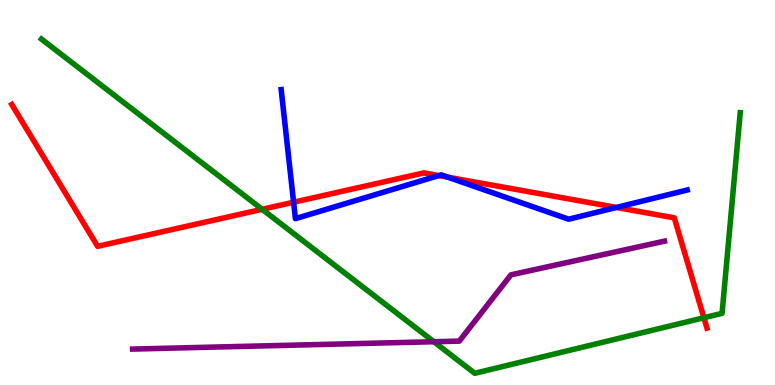[{'lines': ['blue', 'red'], 'intersections': [{'x': 3.79, 'y': 4.75}, {'x': 5.66, 'y': 5.44}, {'x': 5.78, 'y': 5.4}, {'x': 7.95, 'y': 4.61}]}, {'lines': ['green', 'red'], 'intersections': [{'x': 3.38, 'y': 4.56}, {'x': 9.08, 'y': 1.75}]}, {'lines': ['purple', 'red'], 'intersections': []}, {'lines': ['blue', 'green'], 'intersections': []}, {'lines': ['blue', 'purple'], 'intersections': []}, {'lines': ['green', 'purple'], 'intersections': [{'x': 5.6, 'y': 1.12}]}]